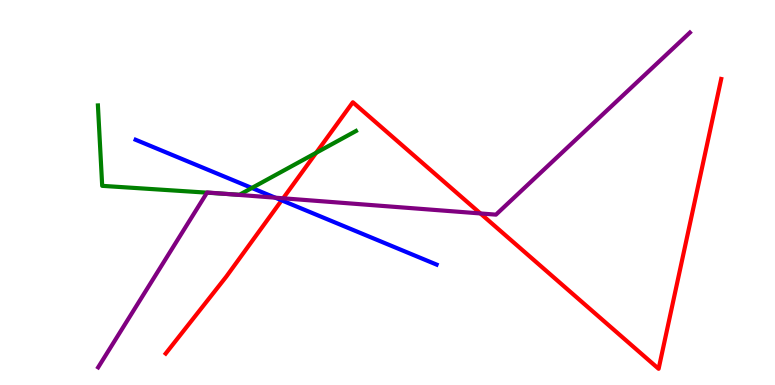[{'lines': ['blue', 'red'], 'intersections': [{'x': 3.63, 'y': 4.8}]}, {'lines': ['green', 'red'], 'intersections': [{'x': 4.08, 'y': 6.03}]}, {'lines': ['purple', 'red'], 'intersections': [{'x': 3.65, 'y': 4.85}, {'x': 6.2, 'y': 4.46}]}, {'lines': ['blue', 'green'], 'intersections': [{'x': 3.25, 'y': 5.12}]}, {'lines': ['blue', 'purple'], 'intersections': [{'x': 3.55, 'y': 4.87}]}, {'lines': ['green', 'purple'], 'intersections': [{'x': 2.67, 'y': 5.0}, {'x': 2.91, 'y': 4.96}]}]